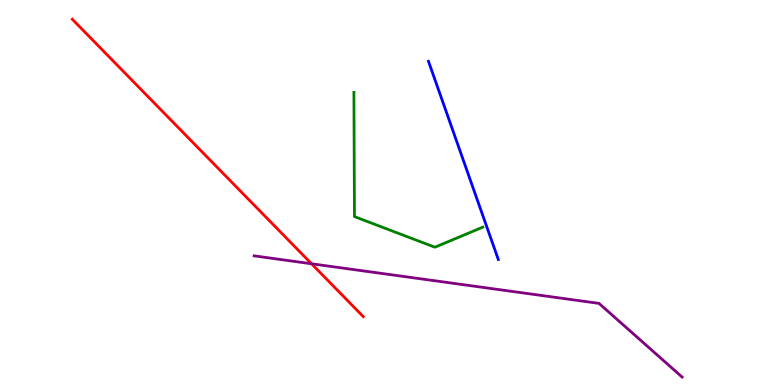[{'lines': ['blue', 'red'], 'intersections': []}, {'lines': ['green', 'red'], 'intersections': []}, {'lines': ['purple', 'red'], 'intersections': [{'x': 4.02, 'y': 3.15}]}, {'lines': ['blue', 'green'], 'intersections': []}, {'lines': ['blue', 'purple'], 'intersections': []}, {'lines': ['green', 'purple'], 'intersections': []}]